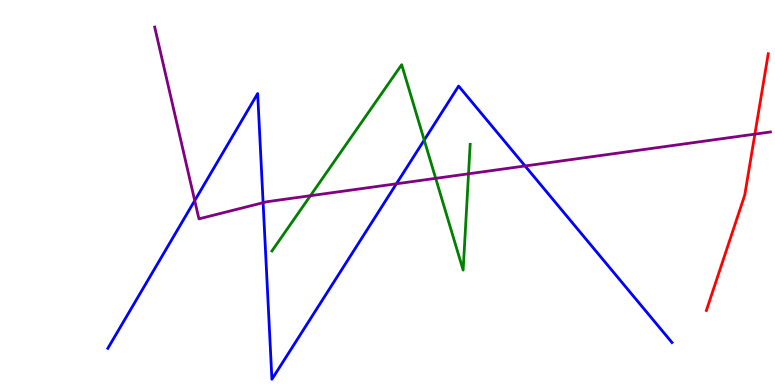[{'lines': ['blue', 'red'], 'intersections': []}, {'lines': ['green', 'red'], 'intersections': []}, {'lines': ['purple', 'red'], 'intersections': [{'x': 9.74, 'y': 6.52}]}, {'lines': ['blue', 'green'], 'intersections': [{'x': 5.47, 'y': 6.36}]}, {'lines': ['blue', 'purple'], 'intersections': [{'x': 2.51, 'y': 4.79}, {'x': 3.39, 'y': 4.74}, {'x': 5.11, 'y': 5.23}, {'x': 6.78, 'y': 5.69}]}, {'lines': ['green', 'purple'], 'intersections': [{'x': 4.01, 'y': 4.92}, {'x': 5.62, 'y': 5.37}, {'x': 6.05, 'y': 5.49}]}]